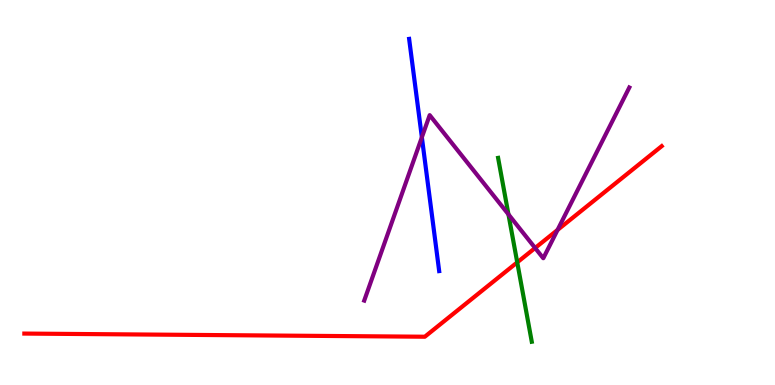[{'lines': ['blue', 'red'], 'intersections': []}, {'lines': ['green', 'red'], 'intersections': [{'x': 6.67, 'y': 3.19}]}, {'lines': ['purple', 'red'], 'intersections': [{'x': 6.9, 'y': 3.56}, {'x': 7.19, 'y': 4.03}]}, {'lines': ['blue', 'green'], 'intersections': []}, {'lines': ['blue', 'purple'], 'intersections': [{'x': 5.44, 'y': 6.43}]}, {'lines': ['green', 'purple'], 'intersections': [{'x': 6.56, 'y': 4.43}]}]